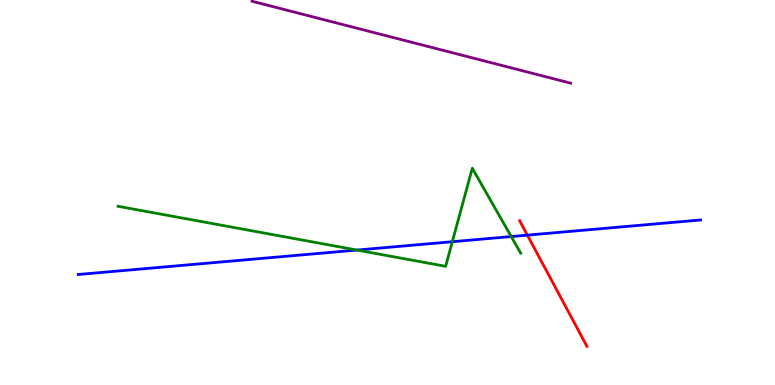[{'lines': ['blue', 'red'], 'intersections': [{'x': 6.8, 'y': 3.89}]}, {'lines': ['green', 'red'], 'intersections': []}, {'lines': ['purple', 'red'], 'intersections': []}, {'lines': ['blue', 'green'], 'intersections': [{'x': 4.61, 'y': 3.5}, {'x': 5.84, 'y': 3.72}, {'x': 6.6, 'y': 3.86}]}, {'lines': ['blue', 'purple'], 'intersections': []}, {'lines': ['green', 'purple'], 'intersections': []}]